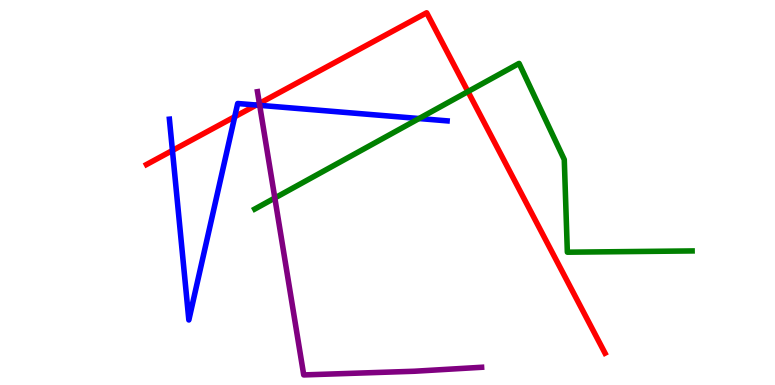[{'lines': ['blue', 'red'], 'intersections': [{'x': 2.22, 'y': 6.09}, {'x': 3.03, 'y': 6.97}, {'x': 3.31, 'y': 7.27}]}, {'lines': ['green', 'red'], 'intersections': [{'x': 6.04, 'y': 7.62}]}, {'lines': ['purple', 'red'], 'intersections': [{'x': 3.35, 'y': 7.31}]}, {'lines': ['blue', 'green'], 'intersections': [{'x': 5.41, 'y': 6.92}]}, {'lines': ['blue', 'purple'], 'intersections': [{'x': 3.35, 'y': 7.26}]}, {'lines': ['green', 'purple'], 'intersections': [{'x': 3.55, 'y': 4.86}]}]